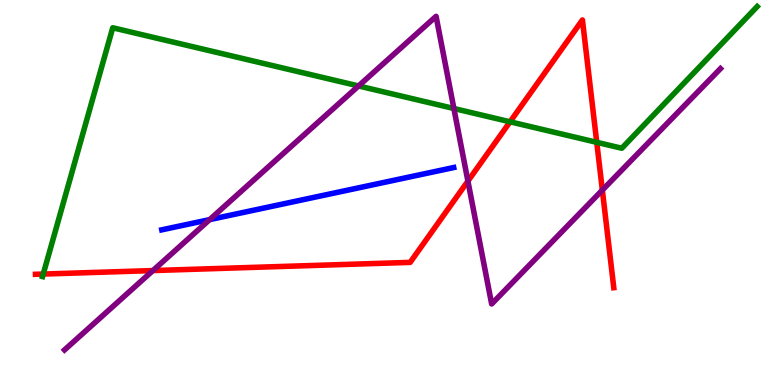[{'lines': ['blue', 'red'], 'intersections': []}, {'lines': ['green', 'red'], 'intersections': [{'x': 0.558, 'y': 2.88}, {'x': 6.58, 'y': 6.84}, {'x': 7.7, 'y': 6.3}]}, {'lines': ['purple', 'red'], 'intersections': [{'x': 1.97, 'y': 2.97}, {'x': 6.04, 'y': 5.3}, {'x': 7.77, 'y': 5.06}]}, {'lines': ['blue', 'green'], 'intersections': []}, {'lines': ['blue', 'purple'], 'intersections': [{'x': 2.71, 'y': 4.3}]}, {'lines': ['green', 'purple'], 'intersections': [{'x': 4.63, 'y': 7.77}, {'x': 5.86, 'y': 7.18}]}]